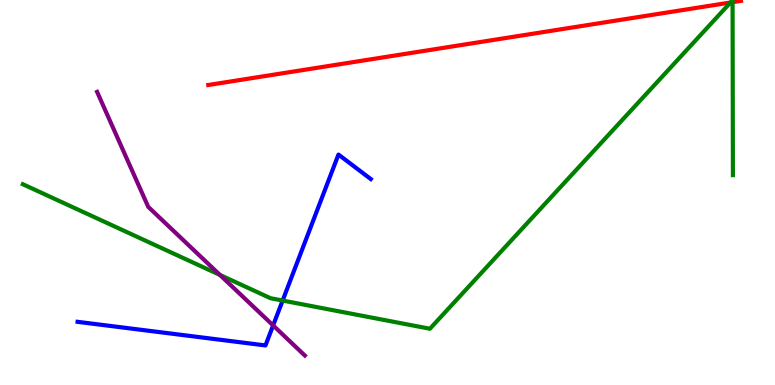[{'lines': ['blue', 'red'], 'intersections': []}, {'lines': ['green', 'red'], 'intersections': [{'x': 9.43, 'y': 9.94}, {'x': 9.45, 'y': 9.94}]}, {'lines': ['purple', 'red'], 'intersections': []}, {'lines': ['blue', 'green'], 'intersections': [{'x': 3.65, 'y': 2.19}]}, {'lines': ['blue', 'purple'], 'intersections': [{'x': 3.52, 'y': 1.55}]}, {'lines': ['green', 'purple'], 'intersections': [{'x': 2.84, 'y': 2.86}]}]